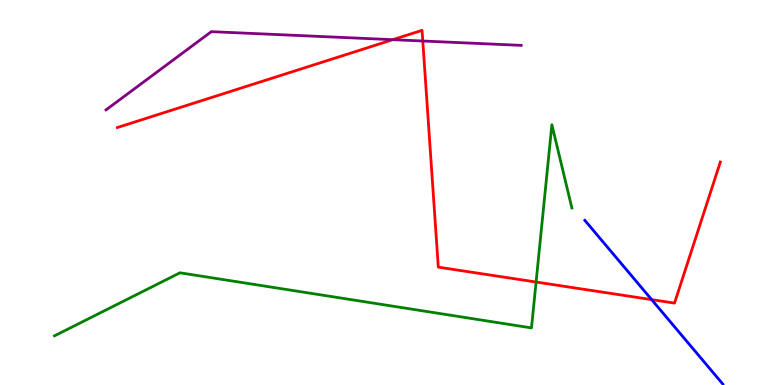[{'lines': ['blue', 'red'], 'intersections': [{'x': 8.41, 'y': 2.22}]}, {'lines': ['green', 'red'], 'intersections': [{'x': 6.92, 'y': 2.67}]}, {'lines': ['purple', 'red'], 'intersections': [{'x': 5.07, 'y': 8.97}, {'x': 5.46, 'y': 8.93}]}, {'lines': ['blue', 'green'], 'intersections': []}, {'lines': ['blue', 'purple'], 'intersections': []}, {'lines': ['green', 'purple'], 'intersections': []}]